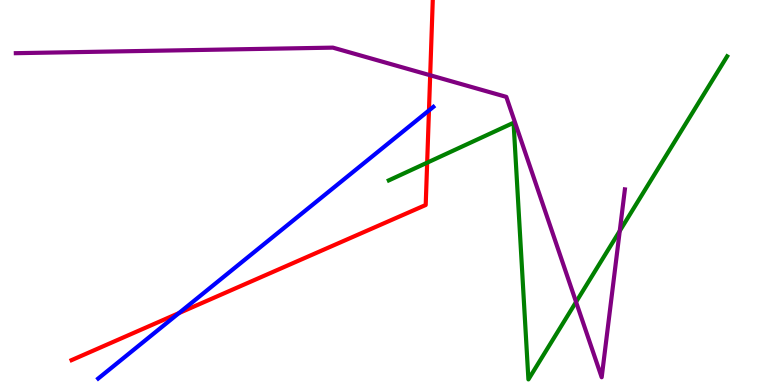[{'lines': ['blue', 'red'], 'intersections': [{'x': 2.31, 'y': 1.87}, {'x': 5.54, 'y': 7.13}]}, {'lines': ['green', 'red'], 'intersections': [{'x': 5.51, 'y': 5.77}]}, {'lines': ['purple', 'red'], 'intersections': [{'x': 5.55, 'y': 8.05}]}, {'lines': ['blue', 'green'], 'intersections': []}, {'lines': ['blue', 'purple'], 'intersections': []}, {'lines': ['green', 'purple'], 'intersections': [{'x': 7.43, 'y': 2.16}, {'x': 8.0, 'y': 4.0}]}]